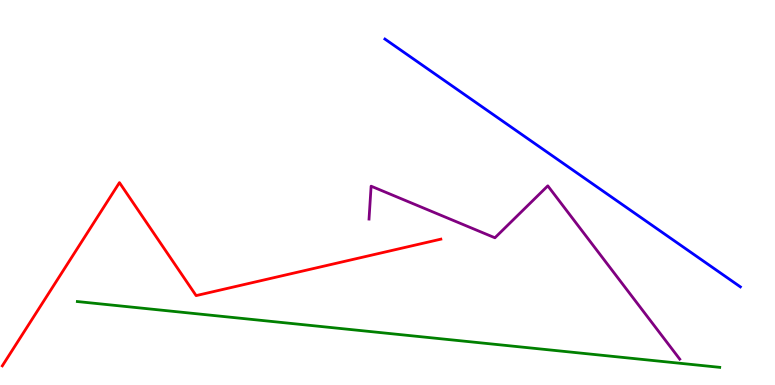[{'lines': ['blue', 'red'], 'intersections': []}, {'lines': ['green', 'red'], 'intersections': []}, {'lines': ['purple', 'red'], 'intersections': []}, {'lines': ['blue', 'green'], 'intersections': []}, {'lines': ['blue', 'purple'], 'intersections': []}, {'lines': ['green', 'purple'], 'intersections': []}]